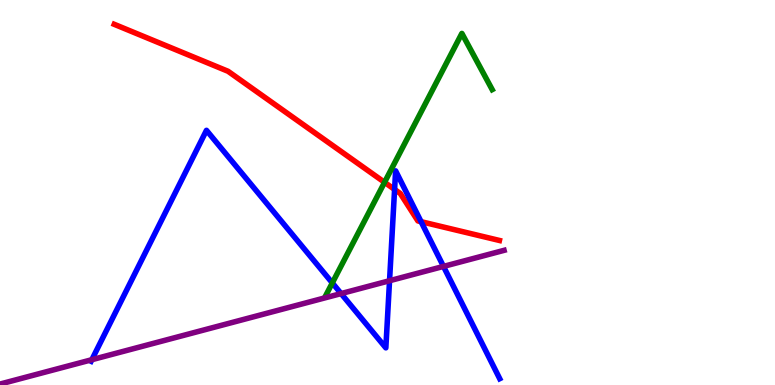[{'lines': ['blue', 'red'], 'intersections': [{'x': 5.09, 'y': 5.08}, {'x': 5.43, 'y': 4.24}]}, {'lines': ['green', 'red'], 'intersections': [{'x': 4.96, 'y': 5.26}]}, {'lines': ['purple', 'red'], 'intersections': []}, {'lines': ['blue', 'green'], 'intersections': [{'x': 4.29, 'y': 2.65}]}, {'lines': ['blue', 'purple'], 'intersections': [{'x': 1.19, 'y': 0.657}, {'x': 4.4, 'y': 2.37}, {'x': 5.03, 'y': 2.71}, {'x': 5.72, 'y': 3.08}]}, {'lines': ['green', 'purple'], 'intersections': []}]